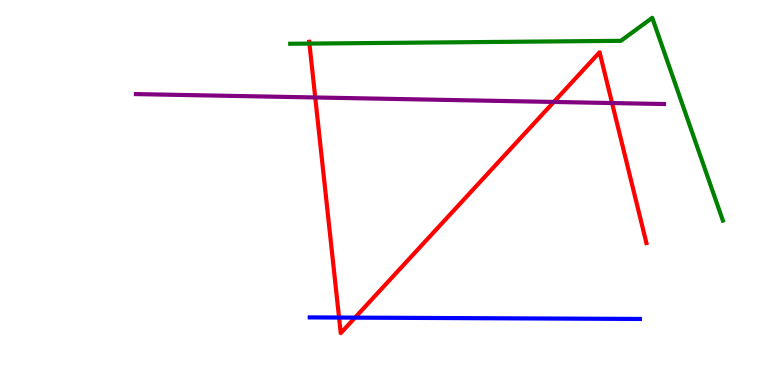[{'lines': ['blue', 'red'], 'intersections': [{'x': 4.37, 'y': 1.75}, {'x': 4.58, 'y': 1.75}]}, {'lines': ['green', 'red'], 'intersections': [{'x': 3.99, 'y': 8.87}]}, {'lines': ['purple', 'red'], 'intersections': [{'x': 4.07, 'y': 7.47}, {'x': 7.15, 'y': 7.35}, {'x': 7.9, 'y': 7.32}]}, {'lines': ['blue', 'green'], 'intersections': []}, {'lines': ['blue', 'purple'], 'intersections': []}, {'lines': ['green', 'purple'], 'intersections': []}]